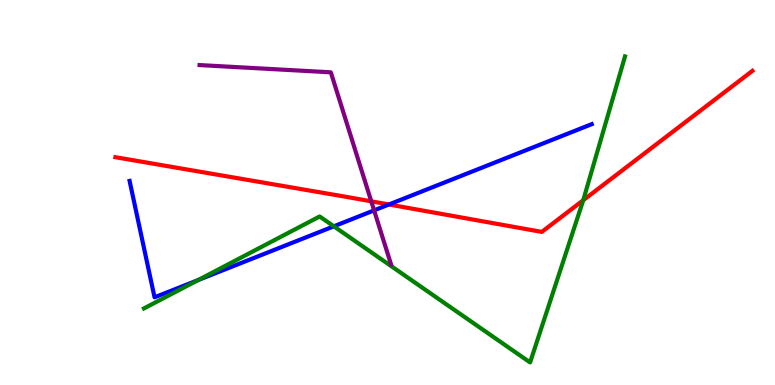[{'lines': ['blue', 'red'], 'intersections': [{'x': 5.02, 'y': 4.69}]}, {'lines': ['green', 'red'], 'intersections': [{'x': 7.53, 'y': 4.8}]}, {'lines': ['purple', 'red'], 'intersections': [{'x': 4.79, 'y': 4.77}]}, {'lines': ['blue', 'green'], 'intersections': [{'x': 2.56, 'y': 2.73}, {'x': 4.31, 'y': 4.12}]}, {'lines': ['blue', 'purple'], 'intersections': [{'x': 4.83, 'y': 4.54}]}, {'lines': ['green', 'purple'], 'intersections': []}]